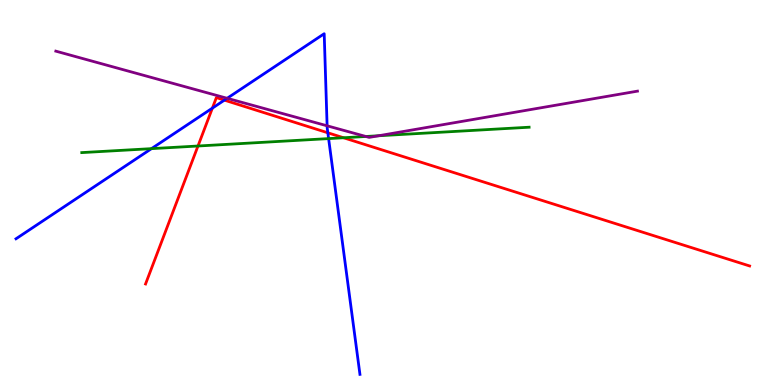[{'lines': ['blue', 'red'], 'intersections': [{'x': 2.74, 'y': 7.19}, {'x': 2.9, 'y': 7.4}, {'x': 4.23, 'y': 6.55}]}, {'lines': ['green', 'red'], 'intersections': [{'x': 2.55, 'y': 6.21}, {'x': 4.43, 'y': 6.42}]}, {'lines': ['purple', 'red'], 'intersections': []}, {'lines': ['blue', 'green'], 'intersections': [{'x': 1.95, 'y': 6.14}, {'x': 4.24, 'y': 6.4}]}, {'lines': ['blue', 'purple'], 'intersections': [{'x': 2.93, 'y': 7.45}, {'x': 4.22, 'y': 6.73}]}, {'lines': ['green', 'purple'], 'intersections': [{'x': 4.72, 'y': 6.46}, {'x': 4.88, 'y': 6.47}]}]